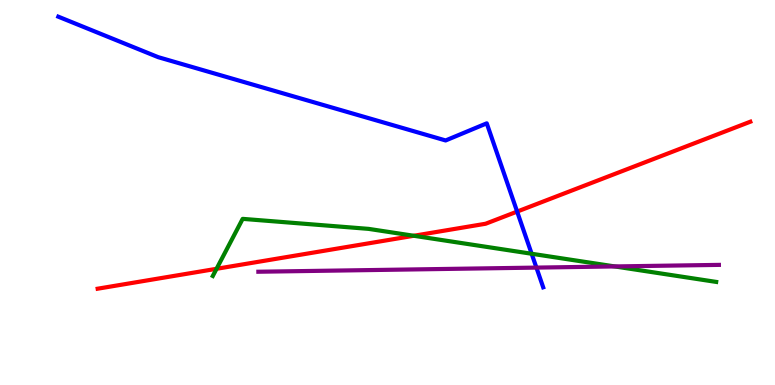[{'lines': ['blue', 'red'], 'intersections': [{'x': 6.67, 'y': 4.5}]}, {'lines': ['green', 'red'], 'intersections': [{'x': 2.79, 'y': 3.02}, {'x': 5.34, 'y': 3.88}]}, {'lines': ['purple', 'red'], 'intersections': []}, {'lines': ['blue', 'green'], 'intersections': [{'x': 6.86, 'y': 3.41}]}, {'lines': ['blue', 'purple'], 'intersections': [{'x': 6.92, 'y': 3.05}]}, {'lines': ['green', 'purple'], 'intersections': [{'x': 7.93, 'y': 3.08}]}]